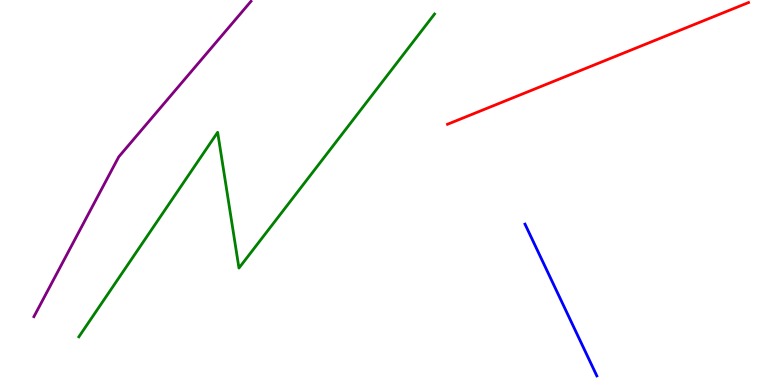[{'lines': ['blue', 'red'], 'intersections': []}, {'lines': ['green', 'red'], 'intersections': []}, {'lines': ['purple', 'red'], 'intersections': []}, {'lines': ['blue', 'green'], 'intersections': []}, {'lines': ['blue', 'purple'], 'intersections': []}, {'lines': ['green', 'purple'], 'intersections': []}]